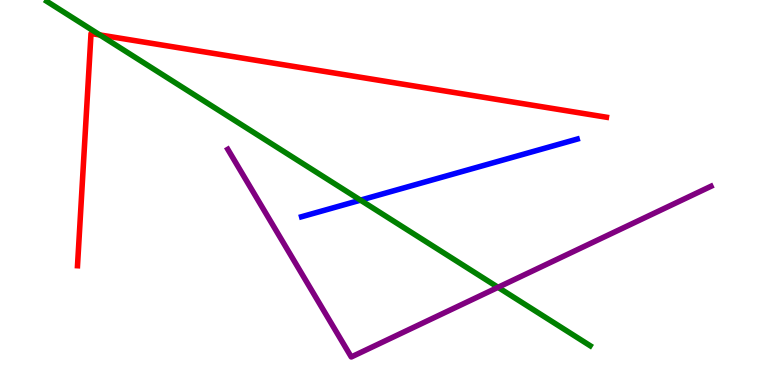[{'lines': ['blue', 'red'], 'intersections': []}, {'lines': ['green', 'red'], 'intersections': [{'x': 1.29, 'y': 9.09}]}, {'lines': ['purple', 'red'], 'intersections': []}, {'lines': ['blue', 'green'], 'intersections': [{'x': 4.65, 'y': 4.8}]}, {'lines': ['blue', 'purple'], 'intersections': []}, {'lines': ['green', 'purple'], 'intersections': [{'x': 6.43, 'y': 2.54}]}]